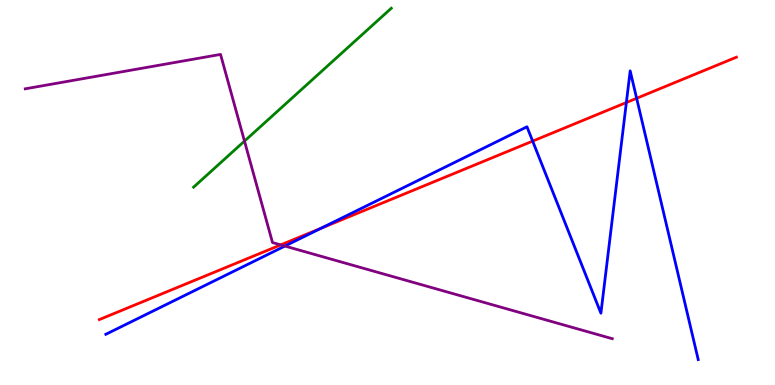[{'lines': ['blue', 'red'], 'intersections': [{'x': 4.14, 'y': 4.07}, {'x': 6.87, 'y': 6.33}, {'x': 8.08, 'y': 7.34}, {'x': 8.21, 'y': 7.45}]}, {'lines': ['green', 'red'], 'intersections': []}, {'lines': ['purple', 'red'], 'intersections': [{'x': 3.62, 'y': 3.64}]}, {'lines': ['blue', 'green'], 'intersections': []}, {'lines': ['blue', 'purple'], 'intersections': [{'x': 3.68, 'y': 3.61}]}, {'lines': ['green', 'purple'], 'intersections': [{'x': 3.15, 'y': 6.33}]}]